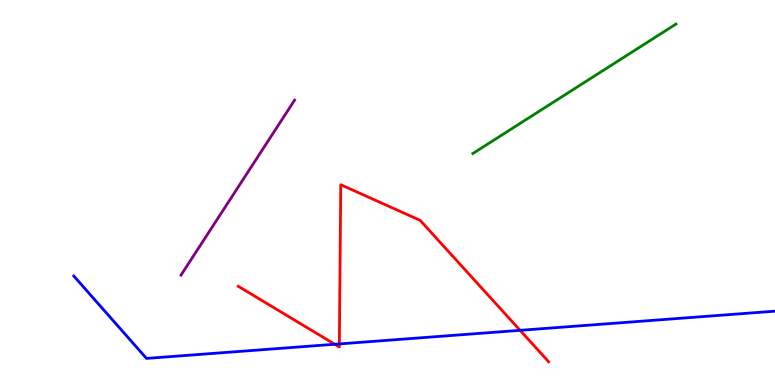[{'lines': ['blue', 'red'], 'intersections': [{'x': 4.32, 'y': 1.06}, {'x': 4.38, 'y': 1.07}, {'x': 6.71, 'y': 1.42}]}, {'lines': ['green', 'red'], 'intersections': []}, {'lines': ['purple', 'red'], 'intersections': []}, {'lines': ['blue', 'green'], 'intersections': []}, {'lines': ['blue', 'purple'], 'intersections': []}, {'lines': ['green', 'purple'], 'intersections': []}]